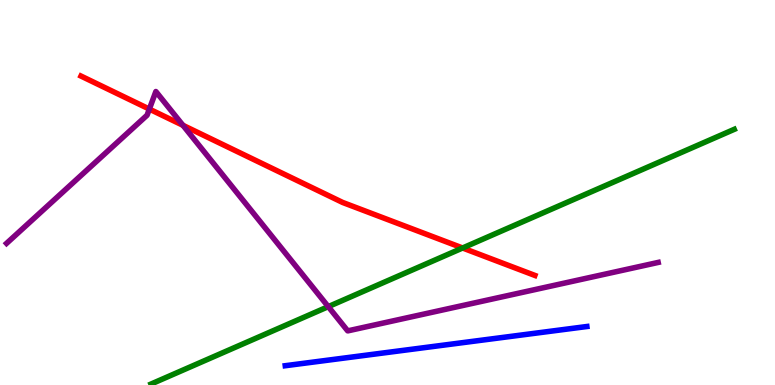[{'lines': ['blue', 'red'], 'intersections': []}, {'lines': ['green', 'red'], 'intersections': [{'x': 5.97, 'y': 3.56}]}, {'lines': ['purple', 'red'], 'intersections': [{'x': 1.93, 'y': 7.17}, {'x': 2.36, 'y': 6.75}]}, {'lines': ['blue', 'green'], 'intersections': []}, {'lines': ['blue', 'purple'], 'intersections': []}, {'lines': ['green', 'purple'], 'intersections': [{'x': 4.24, 'y': 2.04}]}]